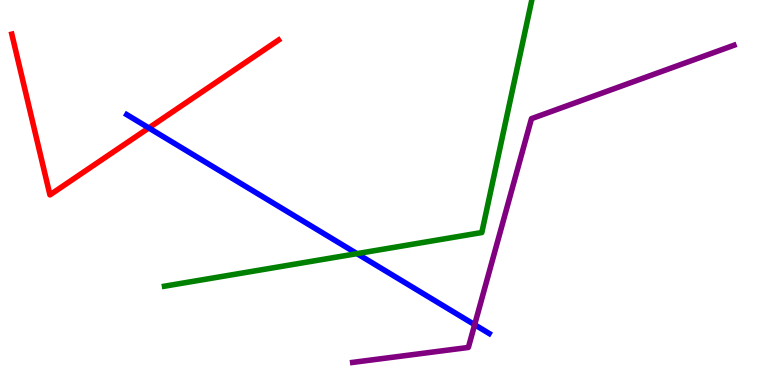[{'lines': ['blue', 'red'], 'intersections': [{'x': 1.92, 'y': 6.68}]}, {'lines': ['green', 'red'], 'intersections': []}, {'lines': ['purple', 'red'], 'intersections': []}, {'lines': ['blue', 'green'], 'intersections': [{'x': 4.61, 'y': 3.41}]}, {'lines': ['blue', 'purple'], 'intersections': [{'x': 6.12, 'y': 1.57}]}, {'lines': ['green', 'purple'], 'intersections': []}]